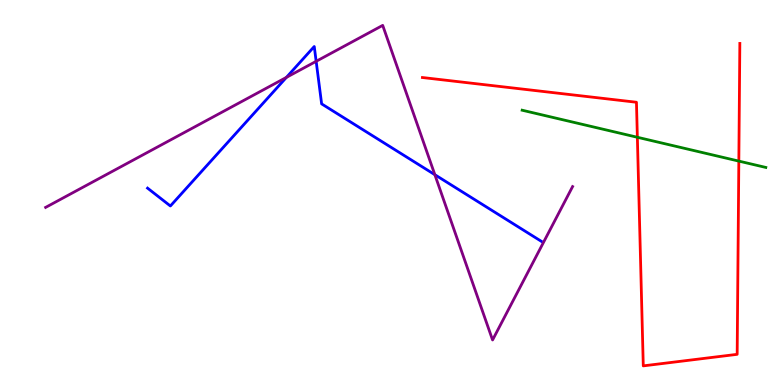[{'lines': ['blue', 'red'], 'intersections': []}, {'lines': ['green', 'red'], 'intersections': [{'x': 8.22, 'y': 6.43}, {'x': 9.53, 'y': 5.82}]}, {'lines': ['purple', 'red'], 'intersections': []}, {'lines': ['blue', 'green'], 'intersections': []}, {'lines': ['blue', 'purple'], 'intersections': [{'x': 3.7, 'y': 7.99}, {'x': 4.08, 'y': 8.41}, {'x': 5.61, 'y': 5.46}]}, {'lines': ['green', 'purple'], 'intersections': []}]